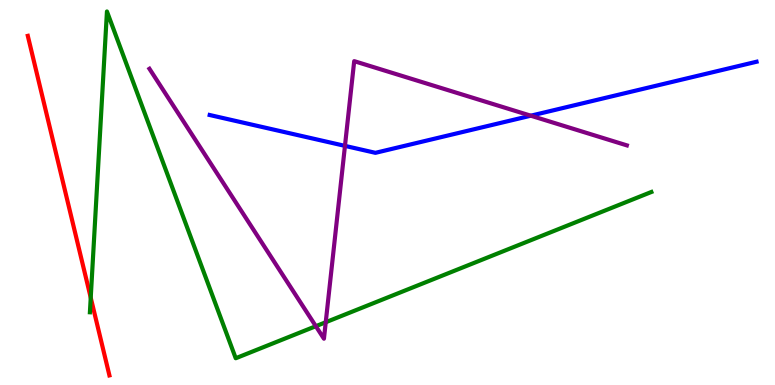[{'lines': ['blue', 'red'], 'intersections': []}, {'lines': ['green', 'red'], 'intersections': [{'x': 1.17, 'y': 2.27}]}, {'lines': ['purple', 'red'], 'intersections': []}, {'lines': ['blue', 'green'], 'intersections': []}, {'lines': ['blue', 'purple'], 'intersections': [{'x': 4.45, 'y': 6.21}, {'x': 6.85, 'y': 6.99}]}, {'lines': ['green', 'purple'], 'intersections': [{'x': 4.08, 'y': 1.53}, {'x': 4.2, 'y': 1.63}]}]